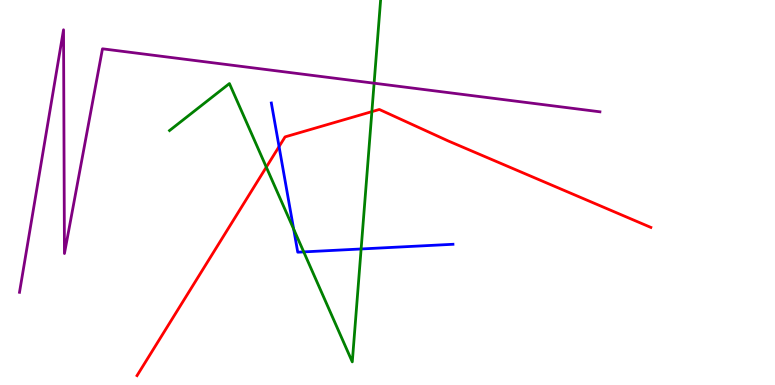[{'lines': ['blue', 'red'], 'intersections': [{'x': 3.6, 'y': 6.19}]}, {'lines': ['green', 'red'], 'intersections': [{'x': 3.44, 'y': 5.66}, {'x': 4.8, 'y': 7.1}]}, {'lines': ['purple', 'red'], 'intersections': []}, {'lines': ['blue', 'green'], 'intersections': [{'x': 3.79, 'y': 4.05}, {'x': 3.92, 'y': 3.46}, {'x': 4.66, 'y': 3.53}]}, {'lines': ['blue', 'purple'], 'intersections': []}, {'lines': ['green', 'purple'], 'intersections': [{'x': 4.83, 'y': 7.84}]}]